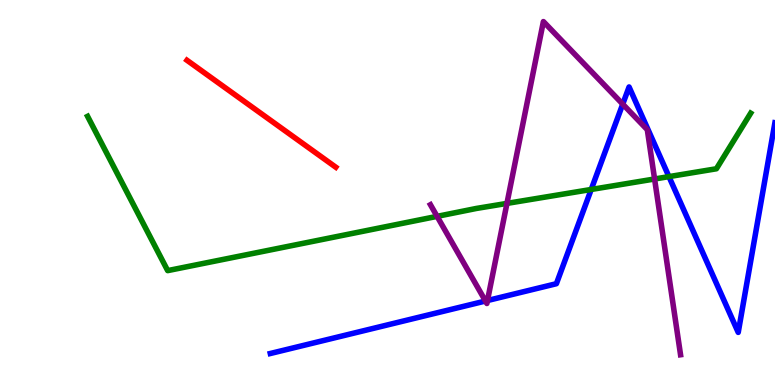[{'lines': ['blue', 'red'], 'intersections': []}, {'lines': ['green', 'red'], 'intersections': []}, {'lines': ['purple', 'red'], 'intersections': []}, {'lines': ['blue', 'green'], 'intersections': [{'x': 7.63, 'y': 5.08}, {'x': 8.63, 'y': 5.41}]}, {'lines': ['blue', 'purple'], 'intersections': [{'x': 6.26, 'y': 2.18}, {'x': 6.29, 'y': 2.19}, {'x': 8.04, 'y': 7.3}]}, {'lines': ['green', 'purple'], 'intersections': [{'x': 5.64, 'y': 4.38}, {'x': 6.54, 'y': 4.72}, {'x': 8.45, 'y': 5.35}]}]